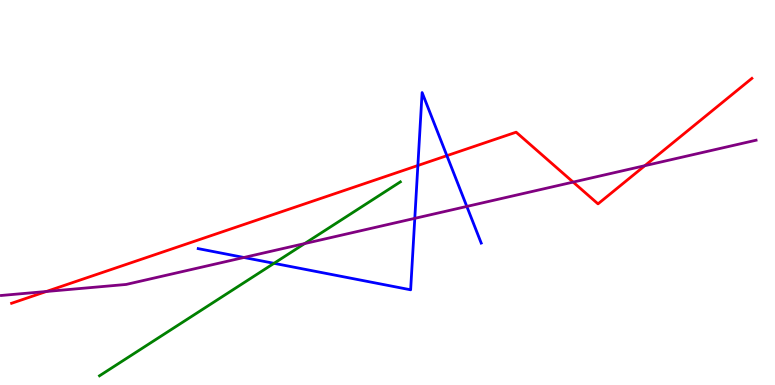[{'lines': ['blue', 'red'], 'intersections': [{'x': 5.39, 'y': 5.7}, {'x': 5.77, 'y': 5.96}]}, {'lines': ['green', 'red'], 'intersections': []}, {'lines': ['purple', 'red'], 'intersections': [{'x': 0.598, 'y': 2.43}, {'x': 7.4, 'y': 5.27}, {'x': 8.32, 'y': 5.7}]}, {'lines': ['blue', 'green'], 'intersections': [{'x': 3.54, 'y': 3.16}]}, {'lines': ['blue', 'purple'], 'intersections': [{'x': 3.15, 'y': 3.31}, {'x': 5.35, 'y': 4.33}, {'x': 6.02, 'y': 4.64}]}, {'lines': ['green', 'purple'], 'intersections': [{'x': 3.93, 'y': 3.67}]}]